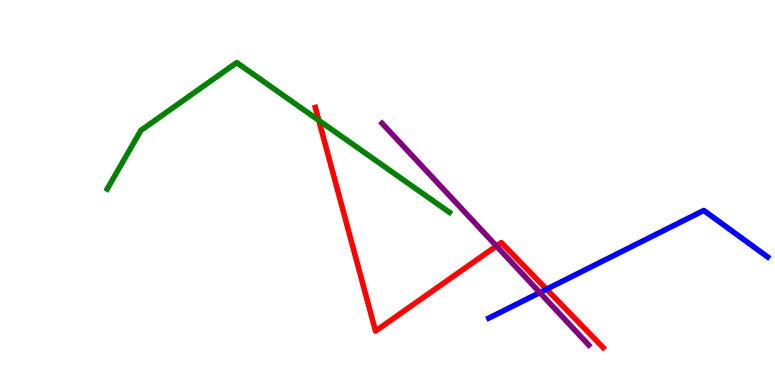[{'lines': ['blue', 'red'], 'intersections': [{'x': 7.05, 'y': 2.49}]}, {'lines': ['green', 'red'], 'intersections': [{'x': 4.11, 'y': 6.87}]}, {'lines': ['purple', 'red'], 'intersections': [{'x': 6.41, 'y': 3.61}]}, {'lines': ['blue', 'green'], 'intersections': []}, {'lines': ['blue', 'purple'], 'intersections': [{'x': 6.97, 'y': 2.4}]}, {'lines': ['green', 'purple'], 'intersections': []}]